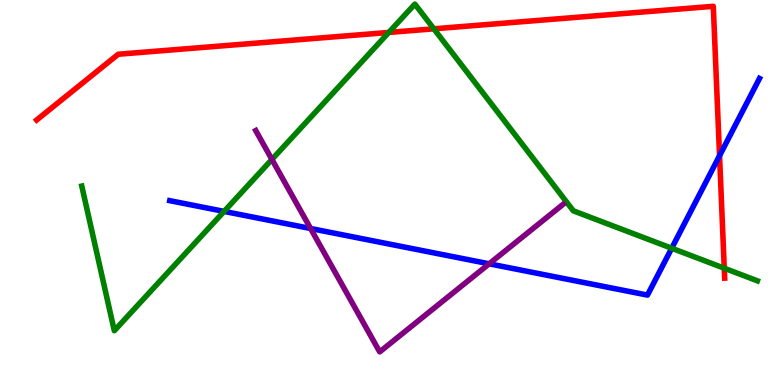[{'lines': ['blue', 'red'], 'intersections': [{'x': 9.28, 'y': 5.96}]}, {'lines': ['green', 'red'], 'intersections': [{'x': 5.02, 'y': 9.16}, {'x': 5.6, 'y': 9.25}, {'x': 9.35, 'y': 3.03}]}, {'lines': ['purple', 'red'], 'intersections': []}, {'lines': ['blue', 'green'], 'intersections': [{'x': 2.89, 'y': 4.51}, {'x': 8.67, 'y': 3.55}]}, {'lines': ['blue', 'purple'], 'intersections': [{'x': 4.01, 'y': 4.06}, {'x': 6.31, 'y': 3.15}]}, {'lines': ['green', 'purple'], 'intersections': [{'x': 3.51, 'y': 5.86}]}]